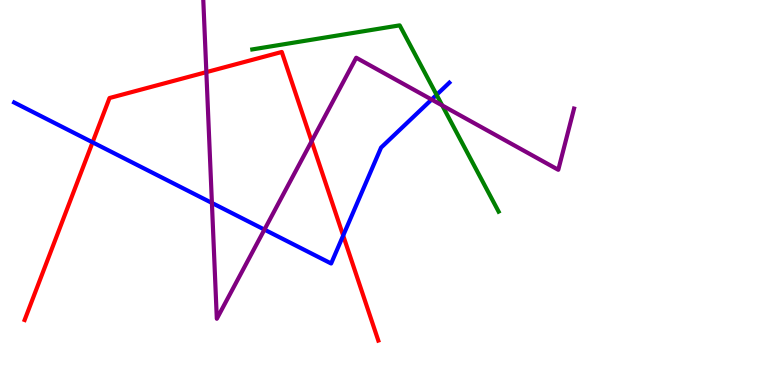[{'lines': ['blue', 'red'], 'intersections': [{'x': 1.19, 'y': 6.3}, {'x': 4.43, 'y': 3.88}]}, {'lines': ['green', 'red'], 'intersections': []}, {'lines': ['purple', 'red'], 'intersections': [{'x': 2.66, 'y': 8.13}, {'x': 4.02, 'y': 6.33}]}, {'lines': ['blue', 'green'], 'intersections': [{'x': 5.63, 'y': 7.54}]}, {'lines': ['blue', 'purple'], 'intersections': [{'x': 2.73, 'y': 4.73}, {'x': 3.41, 'y': 4.04}, {'x': 5.57, 'y': 7.41}]}, {'lines': ['green', 'purple'], 'intersections': [{'x': 5.71, 'y': 7.26}]}]